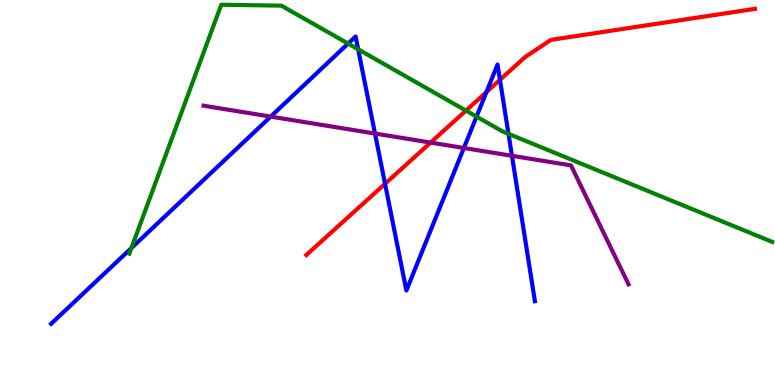[{'lines': ['blue', 'red'], 'intersections': [{'x': 4.97, 'y': 5.23}, {'x': 6.28, 'y': 7.61}, {'x': 6.45, 'y': 7.93}]}, {'lines': ['green', 'red'], 'intersections': [{'x': 6.01, 'y': 7.13}]}, {'lines': ['purple', 'red'], 'intersections': [{'x': 5.56, 'y': 6.3}]}, {'lines': ['blue', 'green'], 'intersections': [{'x': 1.7, 'y': 3.56}, {'x': 4.49, 'y': 8.87}, {'x': 4.62, 'y': 8.72}, {'x': 6.15, 'y': 6.97}, {'x': 6.56, 'y': 6.52}]}, {'lines': ['blue', 'purple'], 'intersections': [{'x': 3.49, 'y': 6.97}, {'x': 4.84, 'y': 6.53}, {'x': 5.99, 'y': 6.16}, {'x': 6.61, 'y': 5.95}]}, {'lines': ['green', 'purple'], 'intersections': []}]